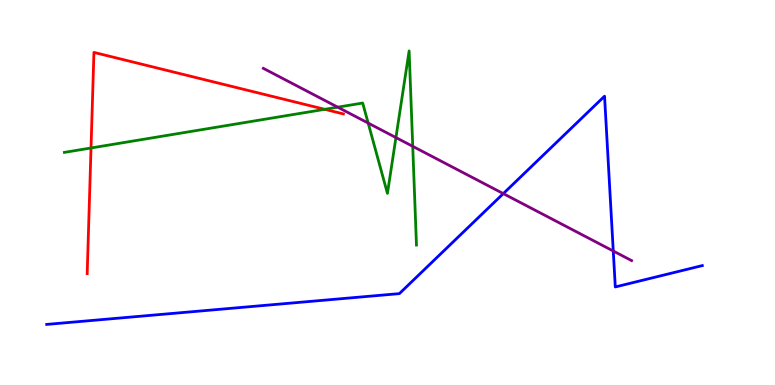[{'lines': ['blue', 'red'], 'intersections': []}, {'lines': ['green', 'red'], 'intersections': [{'x': 1.17, 'y': 6.16}, {'x': 4.19, 'y': 7.16}]}, {'lines': ['purple', 'red'], 'intersections': []}, {'lines': ['blue', 'green'], 'intersections': []}, {'lines': ['blue', 'purple'], 'intersections': [{'x': 6.49, 'y': 4.97}, {'x': 7.91, 'y': 3.48}]}, {'lines': ['green', 'purple'], 'intersections': [{'x': 4.36, 'y': 7.22}, {'x': 4.75, 'y': 6.8}, {'x': 5.11, 'y': 6.43}, {'x': 5.33, 'y': 6.2}]}]